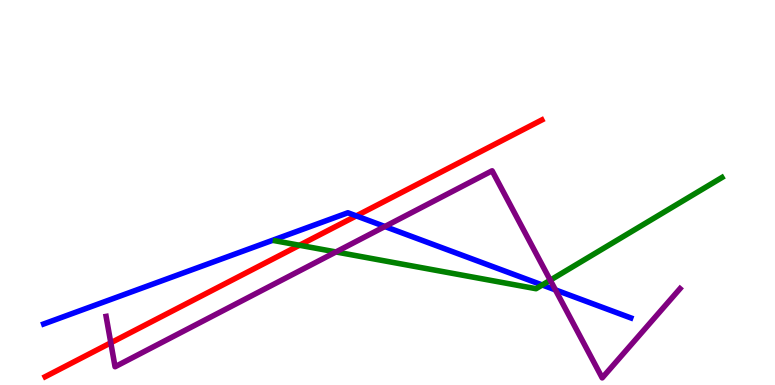[{'lines': ['blue', 'red'], 'intersections': [{'x': 4.6, 'y': 4.39}]}, {'lines': ['green', 'red'], 'intersections': [{'x': 3.86, 'y': 3.63}]}, {'lines': ['purple', 'red'], 'intersections': [{'x': 1.43, 'y': 1.1}]}, {'lines': ['blue', 'green'], 'intersections': [{'x': 7.0, 'y': 2.6}]}, {'lines': ['blue', 'purple'], 'intersections': [{'x': 4.97, 'y': 4.12}, {'x': 7.17, 'y': 2.47}]}, {'lines': ['green', 'purple'], 'intersections': [{'x': 4.33, 'y': 3.46}, {'x': 7.1, 'y': 2.72}]}]